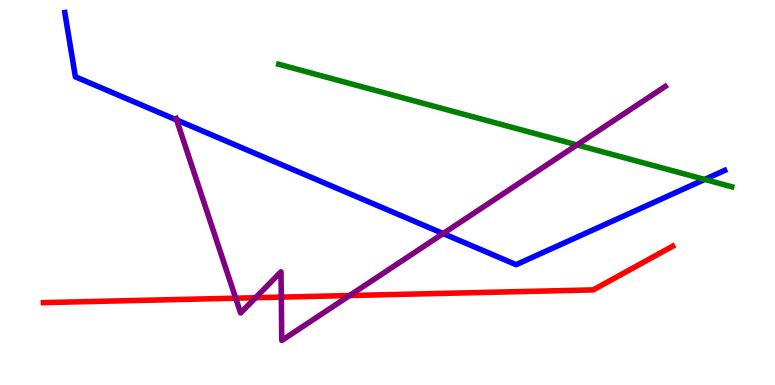[{'lines': ['blue', 'red'], 'intersections': []}, {'lines': ['green', 'red'], 'intersections': []}, {'lines': ['purple', 'red'], 'intersections': [{'x': 3.04, 'y': 2.26}, {'x': 3.3, 'y': 2.27}, {'x': 3.63, 'y': 2.28}, {'x': 4.51, 'y': 2.32}]}, {'lines': ['blue', 'green'], 'intersections': [{'x': 9.09, 'y': 5.34}]}, {'lines': ['blue', 'purple'], 'intersections': [{'x': 2.28, 'y': 6.88}, {'x': 5.72, 'y': 3.93}]}, {'lines': ['green', 'purple'], 'intersections': [{'x': 7.44, 'y': 6.24}]}]